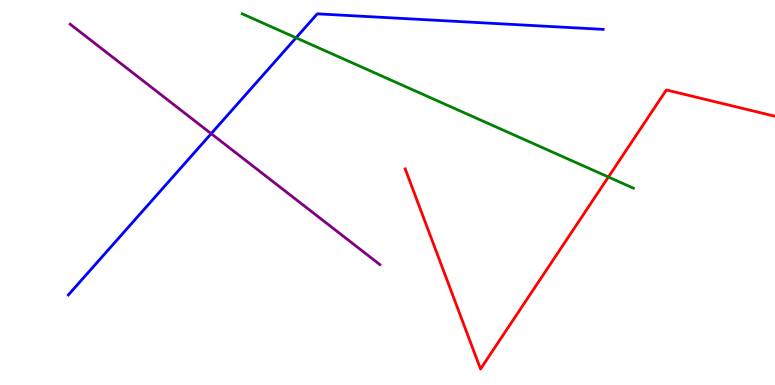[{'lines': ['blue', 'red'], 'intersections': []}, {'lines': ['green', 'red'], 'intersections': [{'x': 7.85, 'y': 5.4}]}, {'lines': ['purple', 'red'], 'intersections': []}, {'lines': ['blue', 'green'], 'intersections': [{'x': 3.82, 'y': 9.02}]}, {'lines': ['blue', 'purple'], 'intersections': [{'x': 2.72, 'y': 6.53}]}, {'lines': ['green', 'purple'], 'intersections': []}]